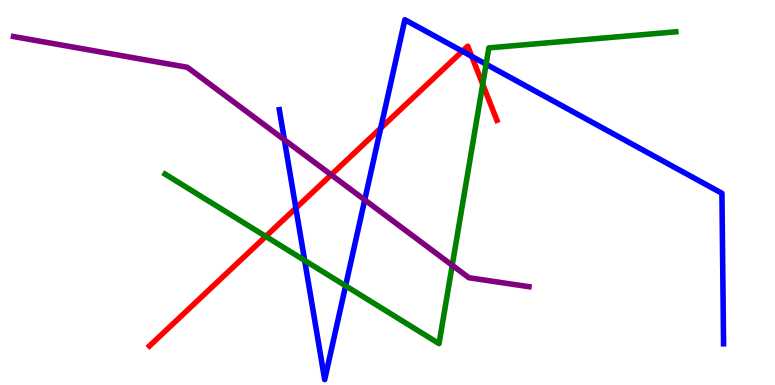[{'lines': ['blue', 'red'], 'intersections': [{'x': 3.82, 'y': 4.6}, {'x': 4.91, 'y': 6.67}, {'x': 5.97, 'y': 8.67}, {'x': 6.09, 'y': 8.54}]}, {'lines': ['green', 'red'], 'intersections': [{'x': 3.43, 'y': 3.86}, {'x': 6.23, 'y': 7.81}]}, {'lines': ['purple', 'red'], 'intersections': [{'x': 4.27, 'y': 5.46}]}, {'lines': ['blue', 'green'], 'intersections': [{'x': 3.93, 'y': 3.23}, {'x': 4.46, 'y': 2.58}, {'x': 6.27, 'y': 8.33}]}, {'lines': ['blue', 'purple'], 'intersections': [{'x': 3.67, 'y': 6.37}, {'x': 4.71, 'y': 4.81}]}, {'lines': ['green', 'purple'], 'intersections': [{'x': 5.84, 'y': 3.11}]}]